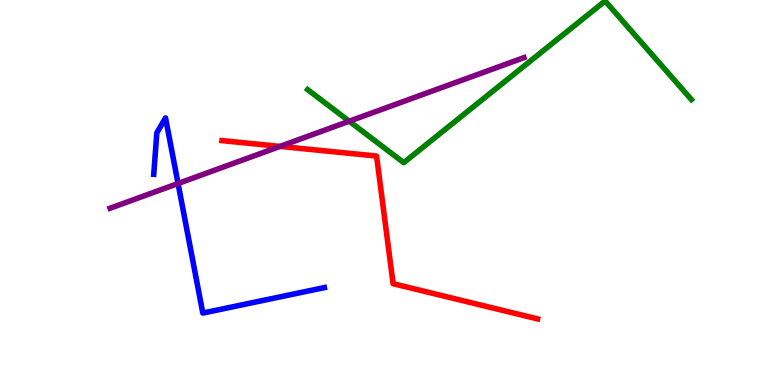[{'lines': ['blue', 'red'], 'intersections': []}, {'lines': ['green', 'red'], 'intersections': []}, {'lines': ['purple', 'red'], 'intersections': [{'x': 3.61, 'y': 6.2}]}, {'lines': ['blue', 'green'], 'intersections': []}, {'lines': ['blue', 'purple'], 'intersections': [{'x': 2.3, 'y': 5.23}]}, {'lines': ['green', 'purple'], 'intersections': [{'x': 4.51, 'y': 6.85}]}]